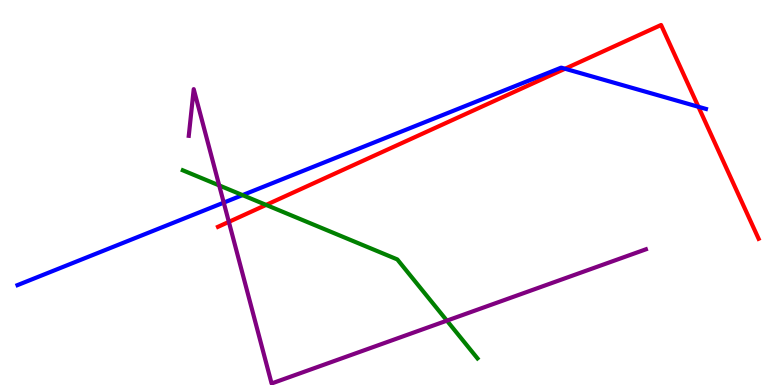[{'lines': ['blue', 'red'], 'intersections': [{'x': 7.29, 'y': 8.21}, {'x': 9.01, 'y': 7.23}]}, {'lines': ['green', 'red'], 'intersections': [{'x': 3.43, 'y': 4.68}]}, {'lines': ['purple', 'red'], 'intersections': [{'x': 2.95, 'y': 4.24}]}, {'lines': ['blue', 'green'], 'intersections': [{'x': 3.13, 'y': 4.93}]}, {'lines': ['blue', 'purple'], 'intersections': [{'x': 2.89, 'y': 4.74}]}, {'lines': ['green', 'purple'], 'intersections': [{'x': 2.83, 'y': 5.18}, {'x': 5.77, 'y': 1.67}]}]